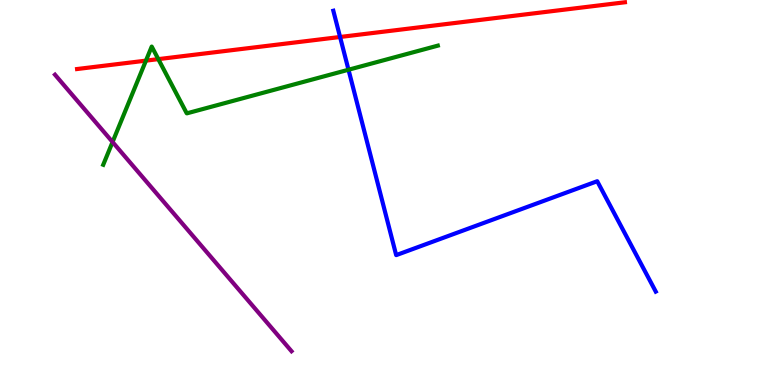[{'lines': ['blue', 'red'], 'intersections': [{'x': 4.39, 'y': 9.04}]}, {'lines': ['green', 'red'], 'intersections': [{'x': 1.88, 'y': 8.42}, {'x': 2.04, 'y': 8.46}]}, {'lines': ['purple', 'red'], 'intersections': []}, {'lines': ['blue', 'green'], 'intersections': [{'x': 4.5, 'y': 8.19}]}, {'lines': ['blue', 'purple'], 'intersections': []}, {'lines': ['green', 'purple'], 'intersections': [{'x': 1.45, 'y': 6.31}]}]